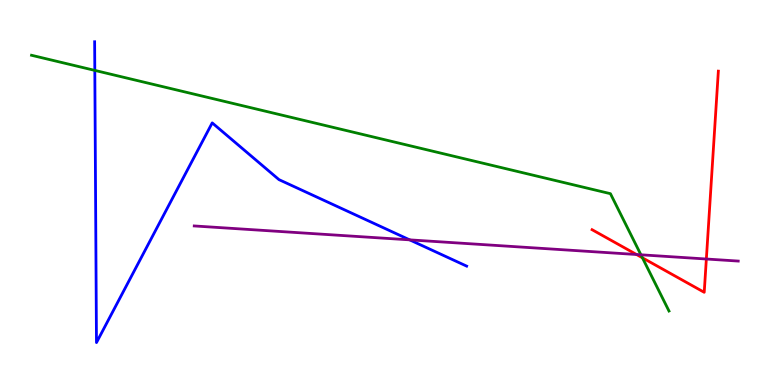[{'lines': ['blue', 'red'], 'intersections': []}, {'lines': ['green', 'red'], 'intersections': [{'x': 8.29, 'y': 3.3}]}, {'lines': ['purple', 'red'], 'intersections': [{'x': 8.21, 'y': 3.39}, {'x': 9.11, 'y': 3.27}]}, {'lines': ['blue', 'green'], 'intersections': [{'x': 1.22, 'y': 8.17}]}, {'lines': ['blue', 'purple'], 'intersections': [{'x': 5.29, 'y': 3.77}]}, {'lines': ['green', 'purple'], 'intersections': [{'x': 8.27, 'y': 3.38}]}]